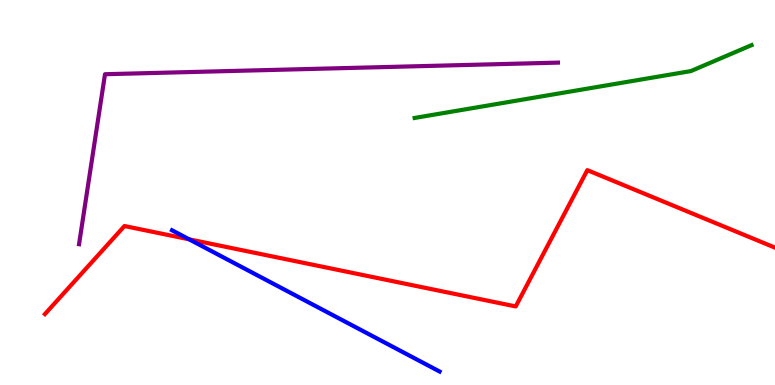[{'lines': ['blue', 'red'], 'intersections': [{'x': 2.44, 'y': 3.78}]}, {'lines': ['green', 'red'], 'intersections': []}, {'lines': ['purple', 'red'], 'intersections': []}, {'lines': ['blue', 'green'], 'intersections': []}, {'lines': ['blue', 'purple'], 'intersections': []}, {'lines': ['green', 'purple'], 'intersections': []}]